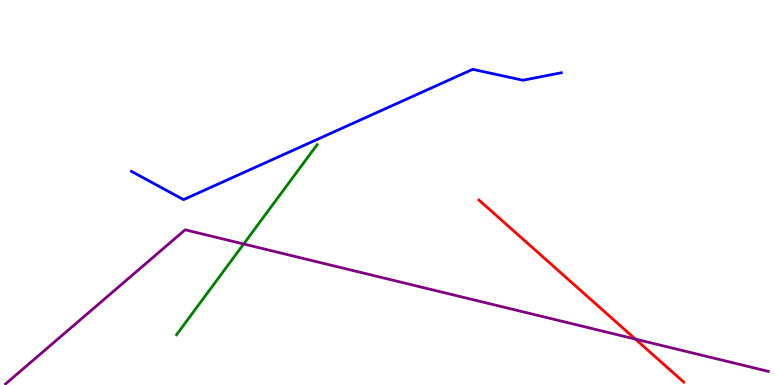[{'lines': ['blue', 'red'], 'intersections': []}, {'lines': ['green', 'red'], 'intersections': []}, {'lines': ['purple', 'red'], 'intersections': [{'x': 8.2, 'y': 1.19}]}, {'lines': ['blue', 'green'], 'intersections': []}, {'lines': ['blue', 'purple'], 'intersections': []}, {'lines': ['green', 'purple'], 'intersections': [{'x': 3.14, 'y': 3.66}]}]